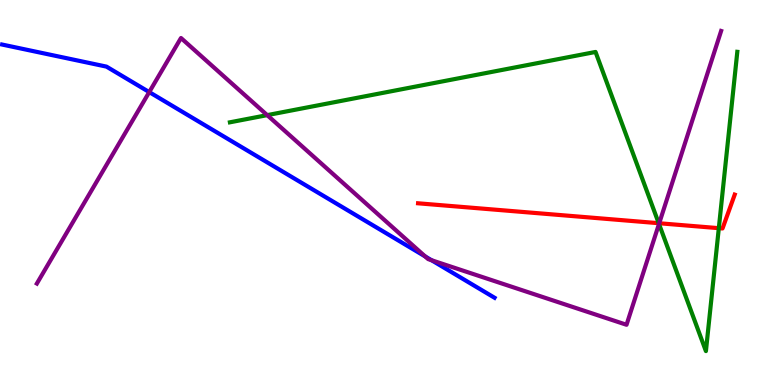[{'lines': ['blue', 'red'], 'intersections': []}, {'lines': ['green', 'red'], 'intersections': [{'x': 8.5, 'y': 4.2}, {'x': 9.28, 'y': 4.07}]}, {'lines': ['purple', 'red'], 'intersections': [{'x': 8.51, 'y': 4.2}]}, {'lines': ['blue', 'green'], 'intersections': []}, {'lines': ['blue', 'purple'], 'intersections': [{'x': 1.93, 'y': 7.61}, {'x': 5.49, 'y': 3.34}, {'x': 5.57, 'y': 3.24}]}, {'lines': ['green', 'purple'], 'intersections': [{'x': 3.45, 'y': 7.01}, {'x': 8.5, 'y': 4.18}]}]